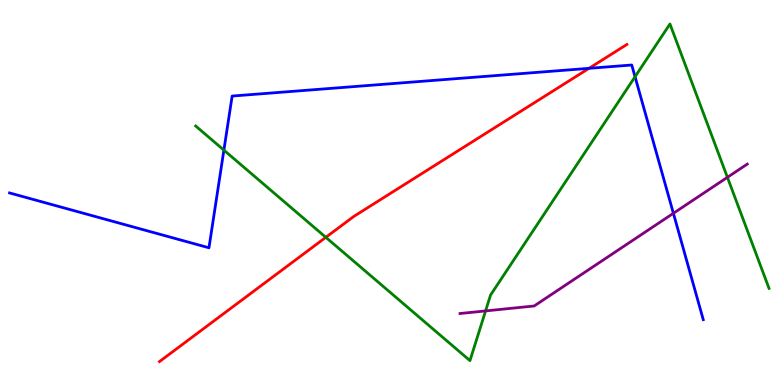[{'lines': ['blue', 'red'], 'intersections': [{'x': 7.6, 'y': 8.23}]}, {'lines': ['green', 'red'], 'intersections': [{'x': 4.2, 'y': 3.84}]}, {'lines': ['purple', 'red'], 'intersections': []}, {'lines': ['blue', 'green'], 'intersections': [{'x': 2.89, 'y': 6.1}, {'x': 8.19, 'y': 8.01}]}, {'lines': ['blue', 'purple'], 'intersections': [{'x': 8.69, 'y': 4.46}]}, {'lines': ['green', 'purple'], 'intersections': [{'x': 6.27, 'y': 1.92}, {'x': 9.39, 'y': 5.39}]}]